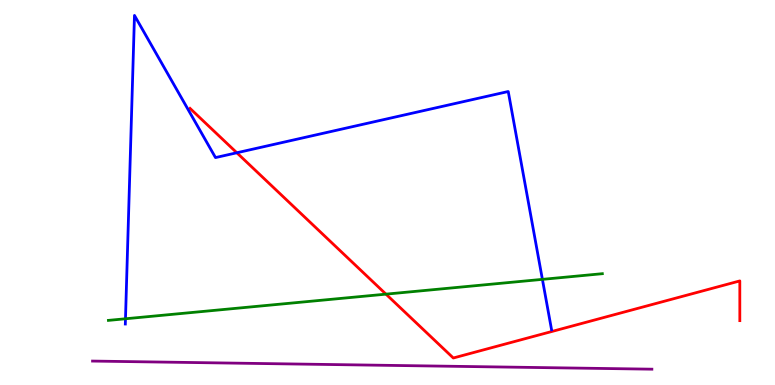[{'lines': ['blue', 'red'], 'intersections': [{'x': 3.06, 'y': 6.03}]}, {'lines': ['green', 'red'], 'intersections': [{'x': 4.98, 'y': 2.36}]}, {'lines': ['purple', 'red'], 'intersections': []}, {'lines': ['blue', 'green'], 'intersections': [{'x': 1.62, 'y': 1.72}, {'x': 7.0, 'y': 2.74}]}, {'lines': ['blue', 'purple'], 'intersections': []}, {'lines': ['green', 'purple'], 'intersections': []}]